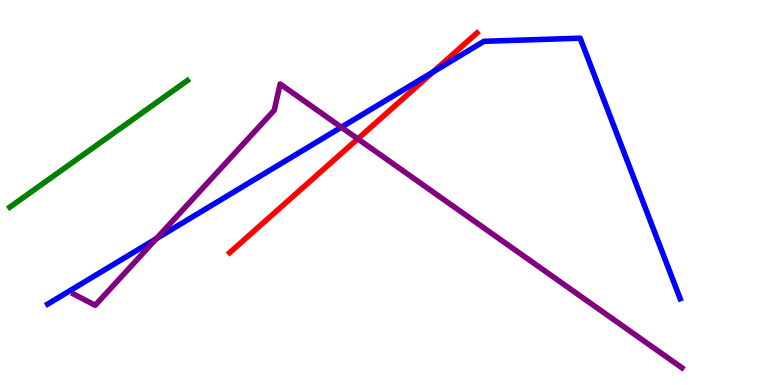[{'lines': ['blue', 'red'], 'intersections': [{'x': 5.59, 'y': 8.13}]}, {'lines': ['green', 'red'], 'intersections': []}, {'lines': ['purple', 'red'], 'intersections': [{'x': 4.62, 'y': 6.39}]}, {'lines': ['blue', 'green'], 'intersections': []}, {'lines': ['blue', 'purple'], 'intersections': [{'x': 2.02, 'y': 3.8}, {'x': 4.4, 'y': 6.7}]}, {'lines': ['green', 'purple'], 'intersections': []}]